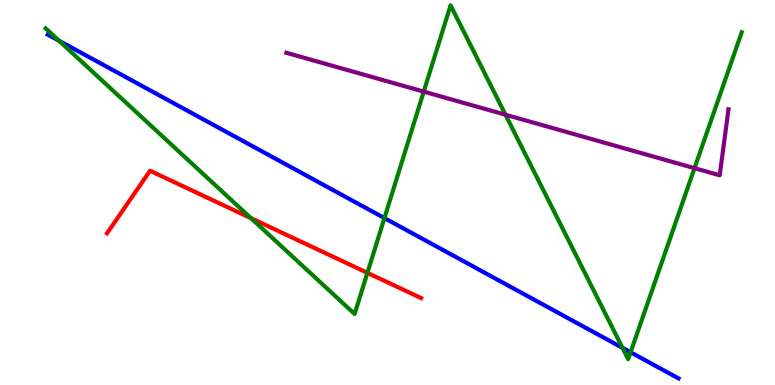[{'lines': ['blue', 'red'], 'intersections': []}, {'lines': ['green', 'red'], 'intersections': [{'x': 3.24, 'y': 4.33}, {'x': 4.74, 'y': 2.91}]}, {'lines': ['purple', 'red'], 'intersections': []}, {'lines': ['blue', 'green'], 'intersections': [{'x': 0.761, 'y': 8.94}, {'x': 4.96, 'y': 4.34}, {'x': 8.03, 'y': 0.965}, {'x': 8.14, 'y': 0.851}]}, {'lines': ['blue', 'purple'], 'intersections': []}, {'lines': ['green', 'purple'], 'intersections': [{'x': 5.47, 'y': 7.62}, {'x': 6.52, 'y': 7.02}, {'x': 8.96, 'y': 5.63}]}]